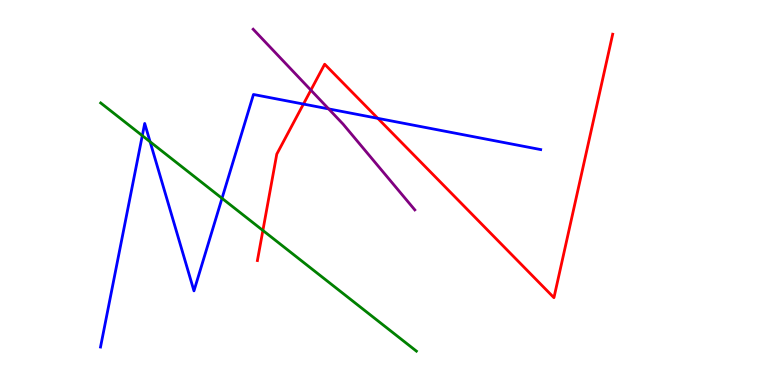[{'lines': ['blue', 'red'], 'intersections': [{'x': 3.92, 'y': 7.3}, {'x': 4.87, 'y': 6.93}]}, {'lines': ['green', 'red'], 'intersections': [{'x': 3.39, 'y': 4.01}]}, {'lines': ['purple', 'red'], 'intersections': [{'x': 4.01, 'y': 7.66}]}, {'lines': ['blue', 'green'], 'intersections': [{'x': 1.84, 'y': 6.48}, {'x': 1.94, 'y': 6.32}, {'x': 2.86, 'y': 4.85}]}, {'lines': ['blue', 'purple'], 'intersections': [{'x': 4.24, 'y': 7.17}]}, {'lines': ['green', 'purple'], 'intersections': []}]